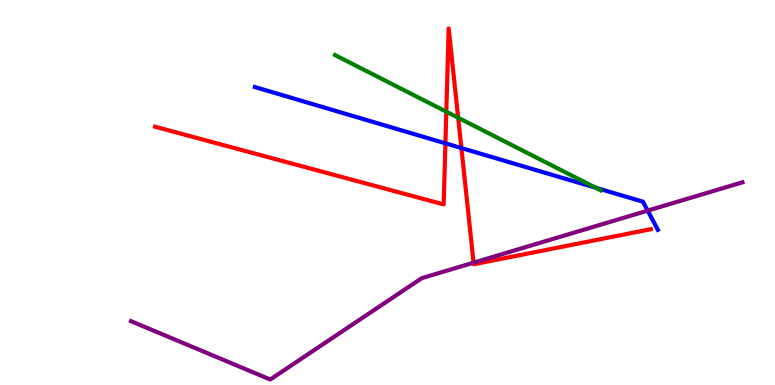[{'lines': ['blue', 'red'], 'intersections': [{'x': 5.75, 'y': 6.28}, {'x': 5.95, 'y': 6.15}]}, {'lines': ['green', 'red'], 'intersections': [{'x': 5.76, 'y': 7.1}, {'x': 5.91, 'y': 6.94}]}, {'lines': ['purple', 'red'], 'intersections': [{'x': 6.11, 'y': 3.18}]}, {'lines': ['blue', 'green'], 'intersections': [{'x': 7.69, 'y': 5.12}]}, {'lines': ['blue', 'purple'], 'intersections': [{'x': 8.36, 'y': 4.53}]}, {'lines': ['green', 'purple'], 'intersections': []}]